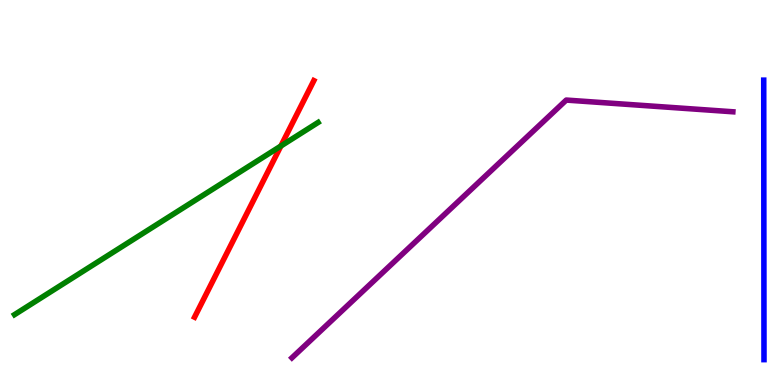[{'lines': ['blue', 'red'], 'intersections': []}, {'lines': ['green', 'red'], 'intersections': [{'x': 3.62, 'y': 6.21}]}, {'lines': ['purple', 'red'], 'intersections': []}, {'lines': ['blue', 'green'], 'intersections': []}, {'lines': ['blue', 'purple'], 'intersections': []}, {'lines': ['green', 'purple'], 'intersections': []}]